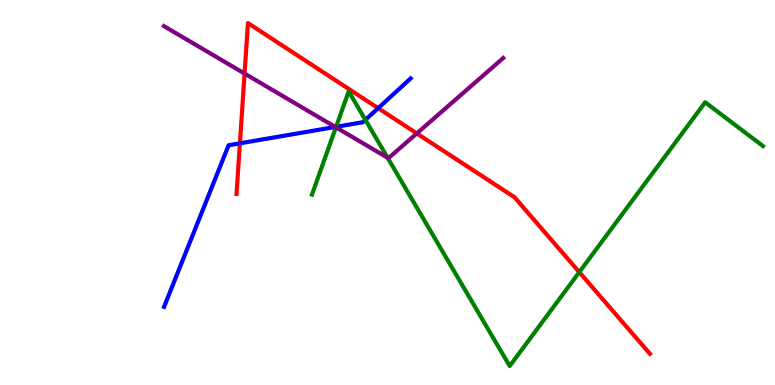[{'lines': ['blue', 'red'], 'intersections': [{'x': 3.1, 'y': 6.28}, {'x': 4.88, 'y': 7.19}]}, {'lines': ['green', 'red'], 'intersections': [{'x': 7.47, 'y': 2.93}]}, {'lines': ['purple', 'red'], 'intersections': [{'x': 3.16, 'y': 8.09}, {'x': 5.38, 'y': 6.53}]}, {'lines': ['blue', 'green'], 'intersections': [{'x': 4.34, 'y': 6.71}, {'x': 4.71, 'y': 6.89}]}, {'lines': ['blue', 'purple'], 'intersections': [{'x': 4.33, 'y': 6.7}]}, {'lines': ['green', 'purple'], 'intersections': [{'x': 4.33, 'y': 6.69}, {'x': 5.0, 'y': 5.9}]}]